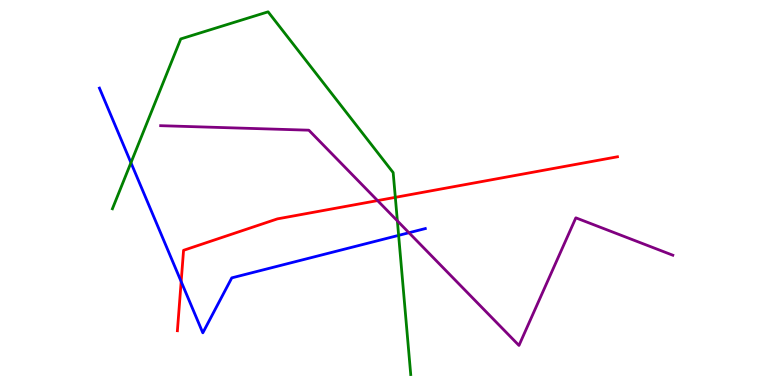[{'lines': ['blue', 'red'], 'intersections': [{'x': 2.34, 'y': 2.69}]}, {'lines': ['green', 'red'], 'intersections': [{'x': 5.1, 'y': 4.87}]}, {'lines': ['purple', 'red'], 'intersections': [{'x': 4.87, 'y': 4.79}]}, {'lines': ['blue', 'green'], 'intersections': [{'x': 1.69, 'y': 5.77}, {'x': 5.14, 'y': 3.89}]}, {'lines': ['blue', 'purple'], 'intersections': [{'x': 5.28, 'y': 3.95}]}, {'lines': ['green', 'purple'], 'intersections': [{'x': 5.13, 'y': 4.26}]}]